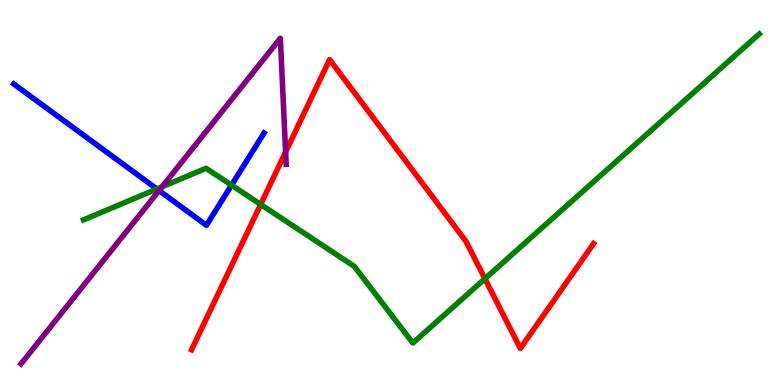[{'lines': ['blue', 'red'], 'intersections': []}, {'lines': ['green', 'red'], 'intersections': [{'x': 3.36, 'y': 4.69}, {'x': 6.26, 'y': 2.76}]}, {'lines': ['purple', 'red'], 'intersections': [{'x': 3.69, 'y': 6.05}]}, {'lines': ['blue', 'green'], 'intersections': [{'x': 2.02, 'y': 5.09}, {'x': 2.99, 'y': 5.19}]}, {'lines': ['blue', 'purple'], 'intersections': [{'x': 2.05, 'y': 5.05}]}, {'lines': ['green', 'purple'], 'intersections': [{'x': 2.09, 'y': 5.15}]}]